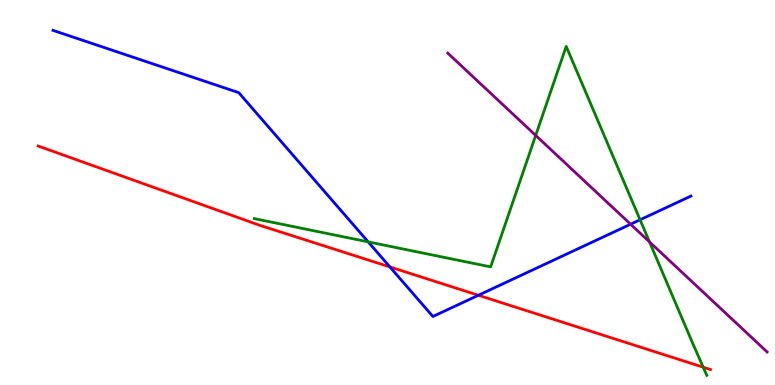[{'lines': ['blue', 'red'], 'intersections': [{'x': 5.03, 'y': 3.07}, {'x': 6.17, 'y': 2.33}]}, {'lines': ['green', 'red'], 'intersections': [{'x': 9.07, 'y': 0.462}]}, {'lines': ['purple', 'red'], 'intersections': []}, {'lines': ['blue', 'green'], 'intersections': [{'x': 4.75, 'y': 3.72}, {'x': 8.26, 'y': 4.29}]}, {'lines': ['blue', 'purple'], 'intersections': [{'x': 8.14, 'y': 4.18}]}, {'lines': ['green', 'purple'], 'intersections': [{'x': 6.91, 'y': 6.48}, {'x': 8.38, 'y': 3.72}]}]